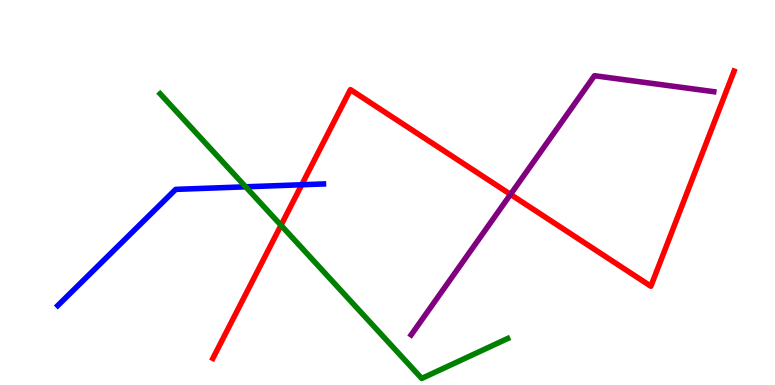[{'lines': ['blue', 'red'], 'intersections': [{'x': 3.89, 'y': 5.2}]}, {'lines': ['green', 'red'], 'intersections': [{'x': 3.63, 'y': 4.15}]}, {'lines': ['purple', 'red'], 'intersections': [{'x': 6.59, 'y': 4.95}]}, {'lines': ['blue', 'green'], 'intersections': [{'x': 3.17, 'y': 5.15}]}, {'lines': ['blue', 'purple'], 'intersections': []}, {'lines': ['green', 'purple'], 'intersections': []}]